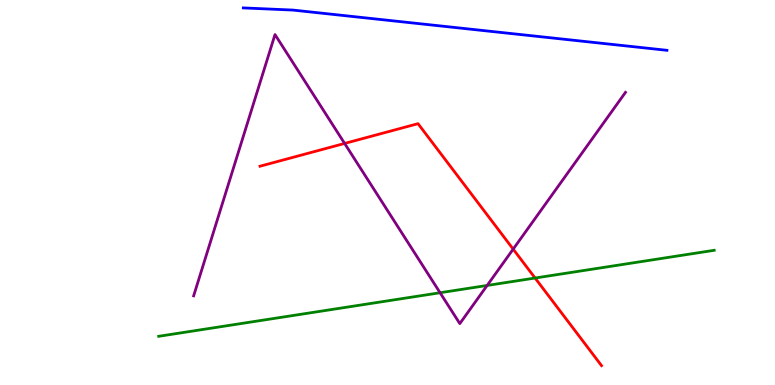[{'lines': ['blue', 'red'], 'intersections': []}, {'lines': ['green', 'red'], 'intersections': [{'x': 6.9, 'y': 2.78}]}, {'lines': ['purple', 'red'], 'intersections': [{'x': 4.45, 'y': 6.27}, {'x': 6.62, 'y': 3.53}]}, {'lines': ['blue', 'green'], 'intersections': []}, {'lines': ['blue', 'purple'], 'intersections': []}, {'lines': ['green', 'purple'], 'intersections': [{'x': 5.68, 'y': 2.4}, {'x': 6.29, 'y': 2.59}]}]